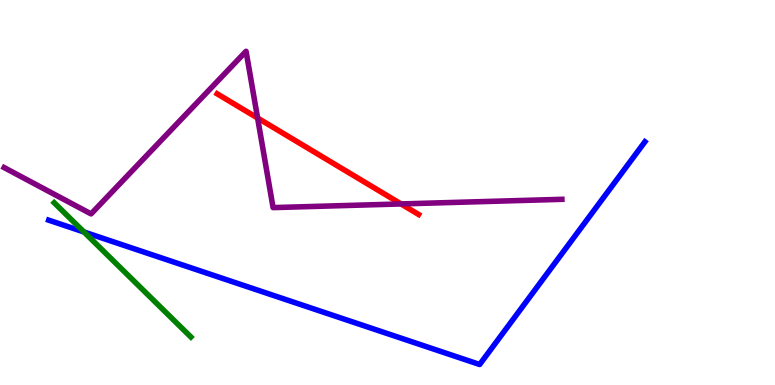[{'lines': ['blue', 'red'], 'intersections': []}, {'lines': ['green', 'red'], 'intersections': []}, {'lines': ['purple', 'red'], 'intersections': [{'x': 3.32, 'y': 6.93}, {'x': 5.17, 'y': 4.7}]}, {'lines': ['blue', 'green'], 'intersections': [{'x': 1.08, 'y': 3.97}]}, {'lines': ['blue', 'purple'], 'intersections': []}, {'lines': ['green', 'purple'], 'intersections': []}]